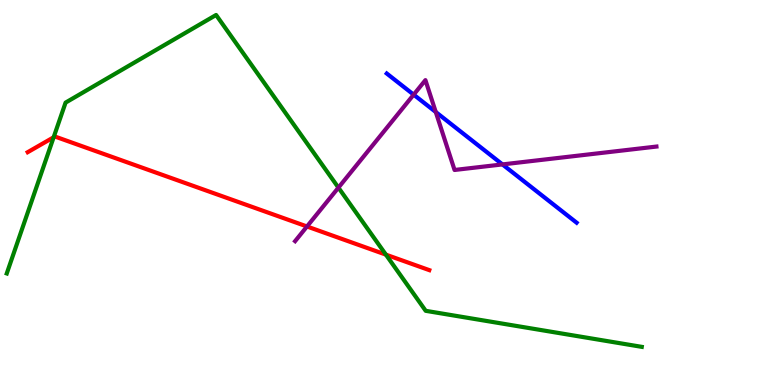[{'lines': ['blue', 'red'], 'intersections': []}, {'lines': ['green', 'red'], 'intersections': [{'x': 0.692, 'y': 6.43}, {'x': 4.98, 'y': 3.39}]}, {'lines': ['purple', 'red'], 'intersections': [{'x': 3.96, 'y': 4.12}]}, {'lines': ['blue', 'green'], 'intersections': []}, {'lines': ['blue', 'purple'], 'intersections': [{'x': 5.34, 'y': 7.54}, {'x': 5.62, 'y': 7.09}, {'x': 6.48, 'y': 5.73}]}, {'lines': ['green', 'purple'], 'intersections': [{'x': 4.37, 'y': 5.13}]}]